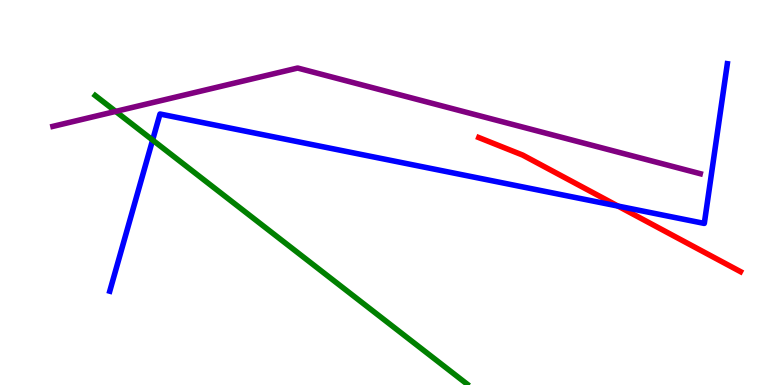[{'lines': ['blue', 'red'], 'intersections': [{'x': 7.97, 'y': 4.65}]}, {'lines': ['green', 'red'], 'intersections': []}, {'lines': ['purple', 'red'], 'intersections': []}, {'lines': ['blue', 'green'], 'intersections': [{'x': 1.97, 'y': 6.36}]}, {'lines': ['blue', 'purple'], 'intersections': []}, {'lines': ['green', 'purple'], 'intersections': [{'x': 1.49, 'y': 7.11}]}]